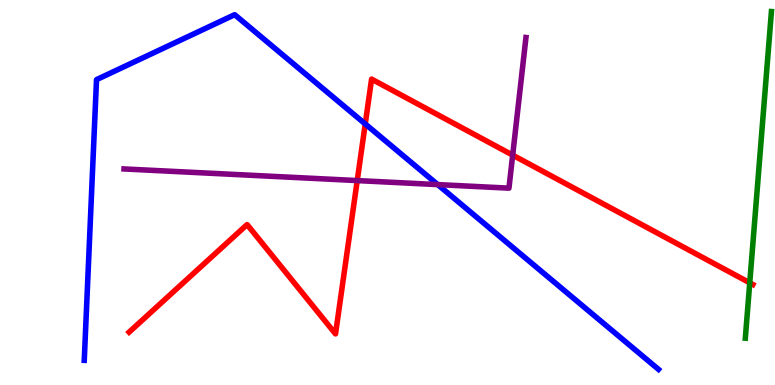[{'lines': ['blue', 'red'], 'intersections': [{'x': 4.71, 'y': 6.78}]}, {'lines': ['green', 'red'], 'intersections': [{'x': 9.67, 'y': 2.65}]}, {'lines': ['purple', 'red'], 'intersections': [{'x': 4.61, 'y': 5.31}, {'x': 6.62, 'y': 5.97}]}, {'lines': ['blue', 'green'], 'intersections': []}, {'lines': ['blue', 'purple'], 'intersections': [{'x': 5.65, 'y': 5.21}]}, {'lines': ['green', 'purple'], 'intersections': []}]